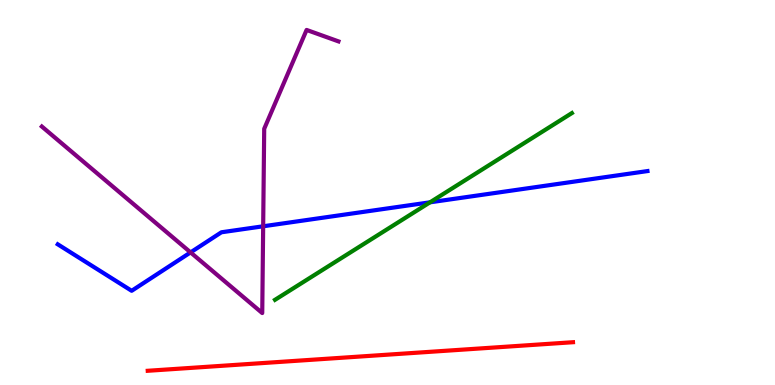[{'lines': ['blue', 'red'], 'intersections': []}, {'lines': ['green', 'red'], 'intersections': []}, {'lines': ['purple', 'red'], 'intersections': []}, {'lines': ['blue', 'green'], 'intersections': [{'x': 5.55, 'y': 4.75}]}, {'lines': ['blue', 'purple'], 'intersections': [{'x': 2.46, 'y': 3.44}, {'x': 3.4, 'y': 4.12}]}, {'lines': ['green', 'purple'], 'intersections': []}]